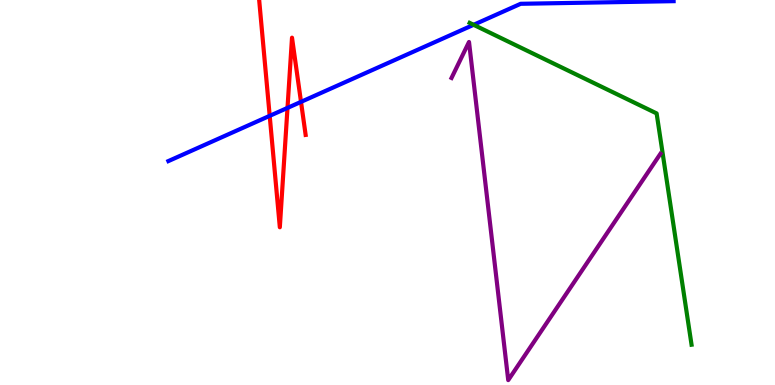[{'lines': ['blue', 'red'], 'intersections': [{'x': 3.48, 'y': 6.99}, {'x': 3.71, 'y': 7.2}, {'x': 3.88, 'y': 7.35}]}, {'lines': ['green', 'red'], 'intersections': []}, {'lines': ['purple', 'red'], 'intersections': []}, {'lines': ['blue', 'green'], 'intersections': [{'x': 6.11, 'y': 9.36}]}, {'lines': ['blue', 'purple'], 'intersections': []}, {'lines': ['green', 'purple'], 'intersections': []}]